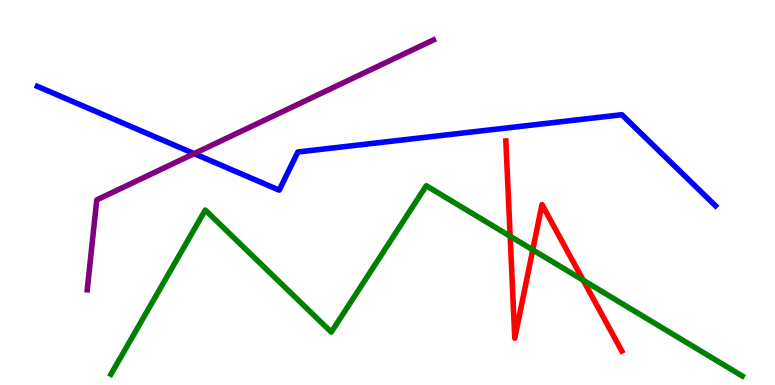[{'lines': ['blue', 'red'], 'intersections': []}, {'lines': ['green', 'red'], 'intersections': [{'x': 6.58, 'y': 3.86}, {'x': 6.87, 'y': 3.51}, {'x': 7.53, 'y': 2.72}]}, {'lines': ['purple', 'red'], 'intersections': []}, {'lines': ['blue', 'green'], 'intersections': []}, {'lines': ['blue', 'purple'], 'intersections': [{'x': 2.51, 'y': 6.01}]}, {'lines': ['green', 'purple'], 'intersections': []}]